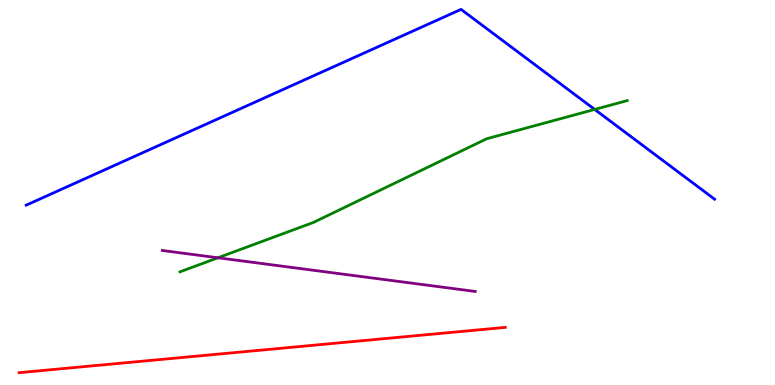[{'lines': ['blue', 'red'], 'intersections': []}, {'lines': ['green', 'red'], 'intersections': []}, {'lines': ['purple', 'red'], 'intersections': []}, {'lines': ['blue', 'green'], 'intersections': [{'x': 7.67, 'y': 7.16}]}, {'lines': ['blue', 'purple'], 'intersections': []}, {'lines': ['green', 'purple'], 'intersections': [{'x': 2.81, 'y': 3.3}]}]